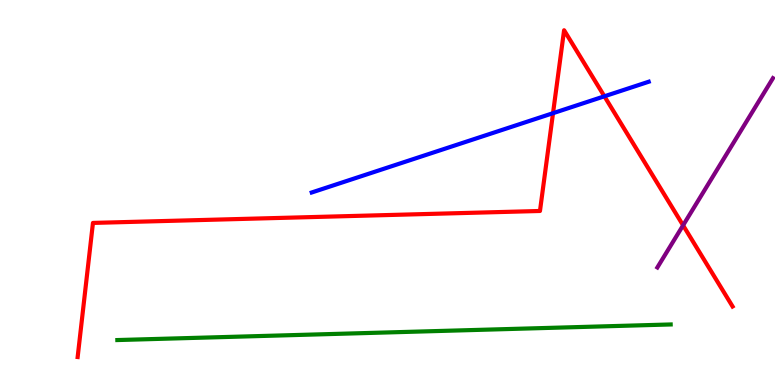[{'lines': ['blue', 'red'], 'intersections': [{'x': 7.14, 'y': 7.06}, {'x': 7.8, 'y': 7.5}]}, {'lines': ['green', 'red'], 'intersections': []}, {'lines': ['purple', 'red'], 'intersections': [{'x': 8.81, 'y': 4.15}]}, {'lines': ['blue', 'green'], 'intersections': []}, {'lines': ['blue', 'purple'], 'intersections': []}, {'lines': ['green', 'purple'], 'intersections': []}]